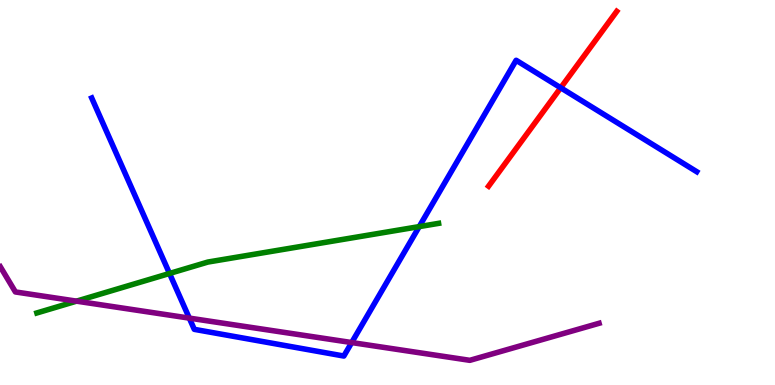[{'lines': ['blue', 'red'], 'intersections': [{'x': 7.23, 'y': 7.72}]}, {'lines': ['green', 'red'], 'intersections': []}, {'lines': ['purple', 'red'], 'intersections': []}, {'lines': ['blue', 'green'], 'intersections': [{'x': 2.19, 'y': 2.9}, {'x': 5.41, 'y': 4.11}]}, {'lines': ['blue', 'purple'], 'intersections': [{'x': 2.44, 'y': 1.74}, {'x': 4.54, 'y': 1.1}]}, {'lines': ['green', 'purple'], 'intersections': [{'x': 0.987, 'y': 2.18}]}]